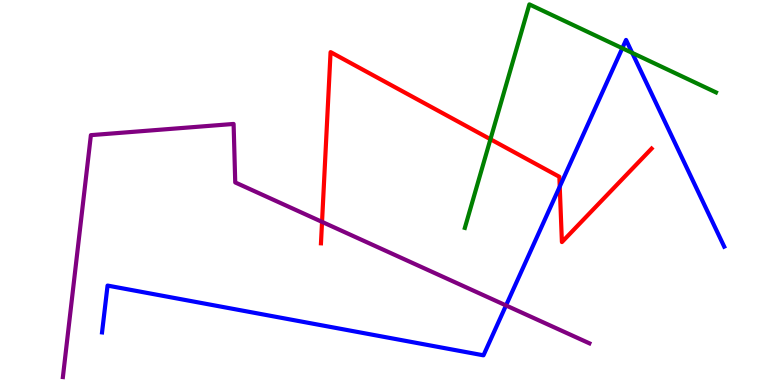[{'lines': ['blue', 'red'], 'intersections': [{'x': 7.22, 'y': 5.15}]}, {'lines': ['green', 'red'], 'intersections': [{'x': 6.33, 'y': 6.38}]}, {'lines': ['purple', 'red'], 'intersections': [{'x': 4.16, 'y': 4.24}]}, {'lines': ['blue', 'green'], 'intersections': [{'x': 8.03, 'y': 8.75}, {'x': 8.16, 'y': 8.63}]}, {'lines': ['blue', 'purple'], 'intersections': [{'x': 6.53, 'y': 2.07}]}, {'lines': ['green', 'purple'], 'intersections': []}]